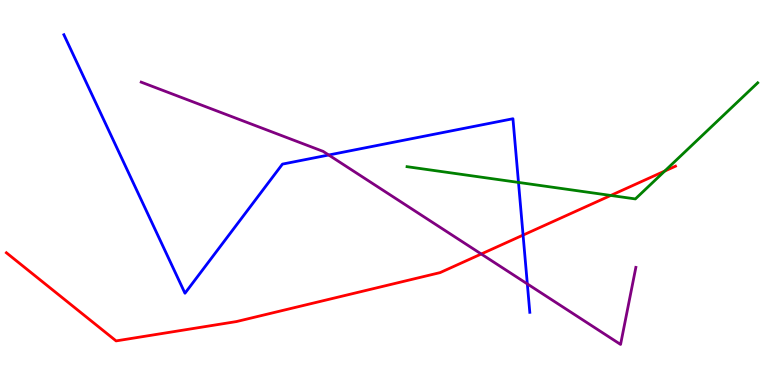[{'lines': ['blue', 'red'], 'intersections': [{'x': 6.75, 'y': 3.89}]}, {'lines': ['green', 'red'], 'intersections': [{'x': 7.88, 'y': 4.92}, {'x': 8.58, 'y': 5.56}]}, {'lines': ['purple', 'red'], 'intersections': [{'x': 6.21, 'y': 3.4}]}, {'lines': ['blue', 'green'], 'intersections': [{'x': 6.69, 'y': 5.26}]}, {'lines': ['blue', 'purple'], 'intersections': [{'x': 4.24, 'y': 5.97}, {'x': 6.8, 'y': 2.63}]}, {'lines': ['green', 'purple'], 'intersections': []}]